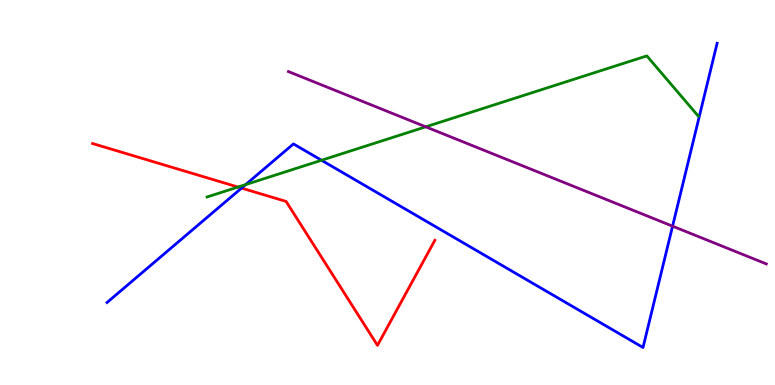[{'lines': ['blue', 'red'], 'intersections': [{'x': 3.12, 'y': 5.11}]}, {'lines': ['green', 'red'], 'intersections': [{'x': 3.07, 'y': 5.14}]}, {'lines': ['purple', 'red'], 'intersections': []}, {'lines': ['blue', 'green'], 'intersections': [{'x': 3.17, 'y': 5.21}, {'x': 4.15, 'y': 5.84}]}, {'lines': ['blue', 'purple'], 'intersections': [{'x': 8.68, 'y': 4.13}]}, {'lines': ['green', 'purple'], 'intersections': [{'x': 5.49, 'y': 6.71}]}]